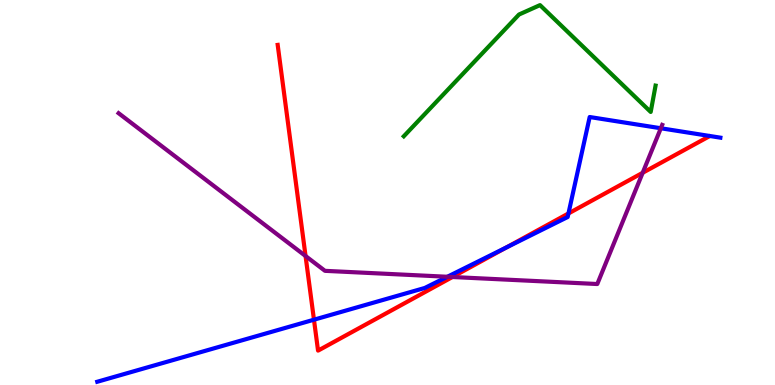[{'lines': ['blue', 'red'], 'intersections': [{'x': 4.05, 'y': 1.7}, {'x': 6.53, 'y': 3.57}, {'x': 7.33, 'y': 4.46}]}, {'lines': ['green', 'red'], 'intersections': []}, {'lines': ['purple', 'red'], 'intersections': [{'x': 3.94, 'y': 3.35}, {'x': 5.84, 'y': 2.8}, {'x': 8.29, 'y': 5.51}]}, {'lines': ['blue', 'green'], 'intersections': []}, {'lines': ['blue', 'purple'], 'intersections': [{'x': 5.77, 'y': 2.81}, {'x': 8.53, 'y': 6.67}]}, {'lines': ['green', 'purple'], 'intersections': []}]